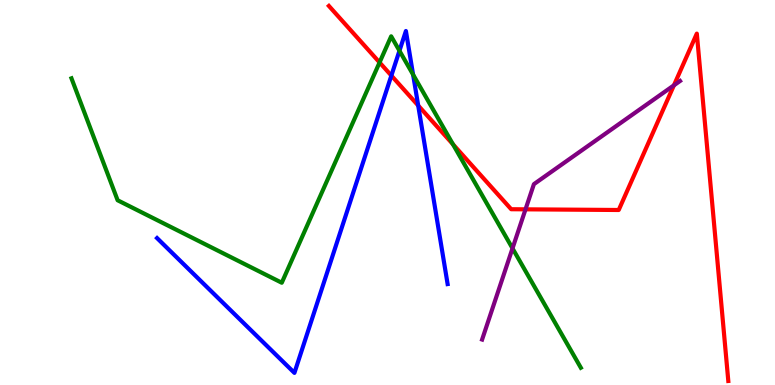[{'lines': ['blue', 'red'], 'intersections': [{'x': 5.05, 'y': 8.04}, {'x': 5.4, 'y': 7.26}]}, {'lines': ['green', 'red'], 'intersections': [{'x': 4.9, 'y': 8.38}, {'x': 5.84, 'y': 6.25}]}, {'lines': ['purple', 'red'], 'intersections': [{'x': 6.78, 'y': 4.56}, {'x': 8.7, 'y': 7.78}]}, {'lines': ['blue', 'green'], 'intersections': [{'x': 5.15, 'y': 8.68}, {'x': 5.33, 'y': 8.06}]}, {'lines': ['blue', 'purple'], 'intersections': []}, {'lines': ['green', 'purple'], 'intersections': [{'x': 6.61, 'y': 3.55}]}]